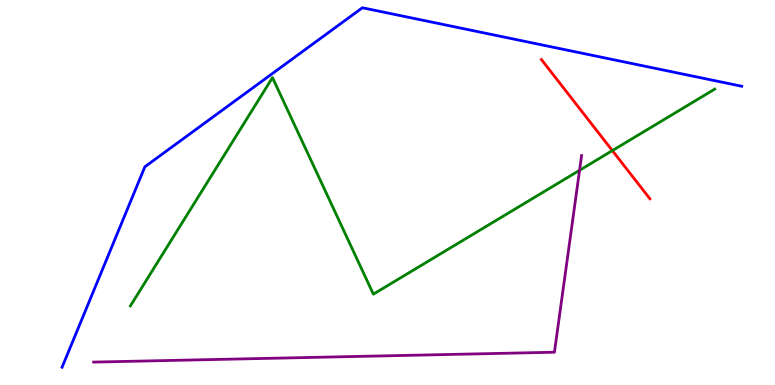[{'lines': ['blue', 'red'], 'intersections': []}, {'lines': ['green', 'red'], 'intersections': [{'x': 7.9, 'y': 6.09}]}, {'lines': ['purple', 'red'], 'intersections': []}, {'lines': ['blue', 'green'], 'intersections': []}, {'lines': ['blue', 'purple'], 'intersections': []}, {'lines': ['green', 'purple'], 'intersections': [{'x': 7.48, 'y': 5.58}]}]